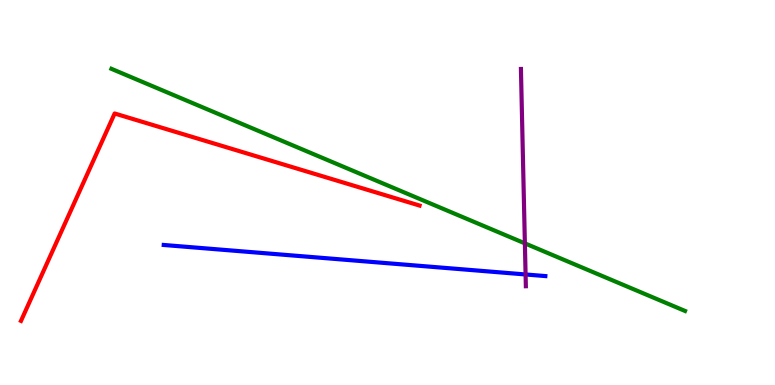[{'lines': ['blue', 'red'], 'intersections': []}, {'lines': ['green', 'red'], 'intersections': []}, {'lines': ['purple', 'red'], 'intersections': []}, {'lines': ['blue', 'green'], 'intersections': []}, {'lines': ['blue', 'purple'], 'intersections': [{'x': 6.78, 'y': 2.87}]}, {'lines': ['green', 'purple'], 'intersections': [{'x': 6.77, 'y': 3.68}]}]